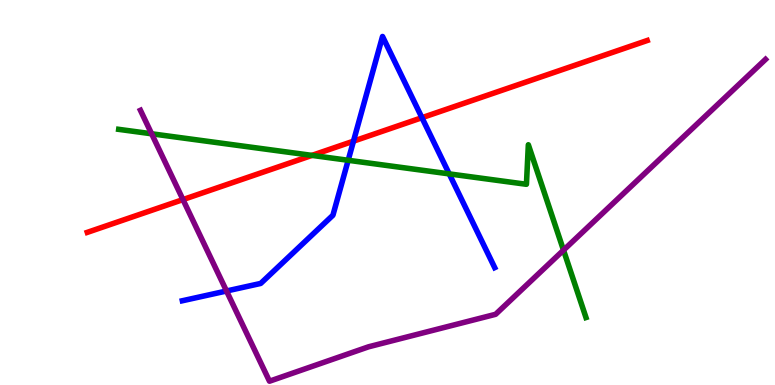[{'lines': ['blue', 'red'], 'intersections': [{'x': 4.56, 'y': 6.33}, {'x': 5.44, 'y': 6.94}]}, {'lines': ['green', 'red'], 'intersections': [{'x': 4.03, 'y': 5.96}]}, {'lines': ['purple', 'red'], 'intersections': [{'x': 2.36, 'y': 4.82}]}, {'lines': ['blue', 'green'], 'intersections': [{'x': 4.49, 'y': 5.84}, {'x': 5.8, 'y': 5.48}]}, {'lines': ['blue', 'purple'], 'intersections': [{'x': 2.92, 'y': 2.44}]}, {'lines': ['green', 'purple'], 'intersections': [{'x': 1.96, 'y': 6.53}, {'x': 7.27, 'y': 3.5}]}]